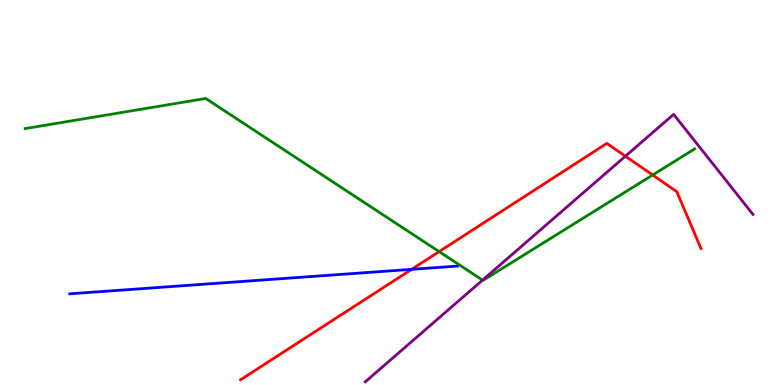[{'lines': ['blue', 'red'], 'intersections': [{'x': 5.31, 'y': 3.0}]}, {'lines': ['green', 'red'], 'intersections': [{'x': 5.67, 'y': 3.46}, {'x': 8.42, 'y': 5.45}]}, {'lines': ['purple', 'red'], 'intersections': [{'x': 8.07, 'y': 5.94}]}, {'lines': ['blue', 'green'], 'intersections': []}, {'lines': ['blue', 'purple'], 'intersections': []}, {'lines': ['green', 'purple'], 'intersections': [{'x': 6.23, 'y': 2.72}]}]